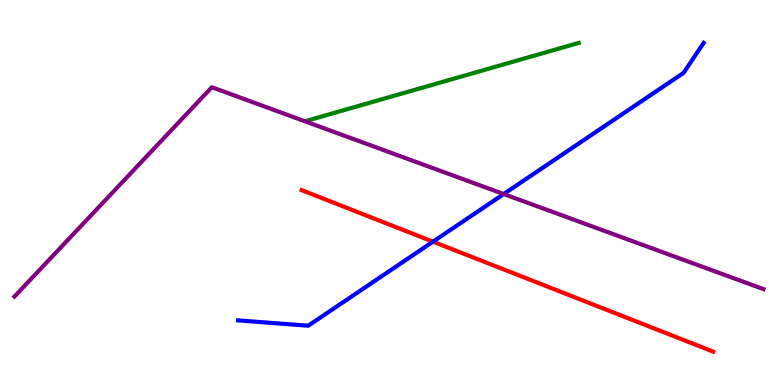[{'lines': ['blue', 'red'], 'intersections': [{'x': 5.59, 'y': 3.72}]}, {'lines': ['green', 'red'], 'intersections': []}, {'lines': ['purple', 'red'], 'intersections': []}, {'lines': ['blue', 'green'], 'intersections': []}, {'lines': ['blue', 'purple'], 'intersections': [{'x': 6.5, 'y': 4.96}]}, {'lines': ['green', 'purple'], 'intersections': []}]